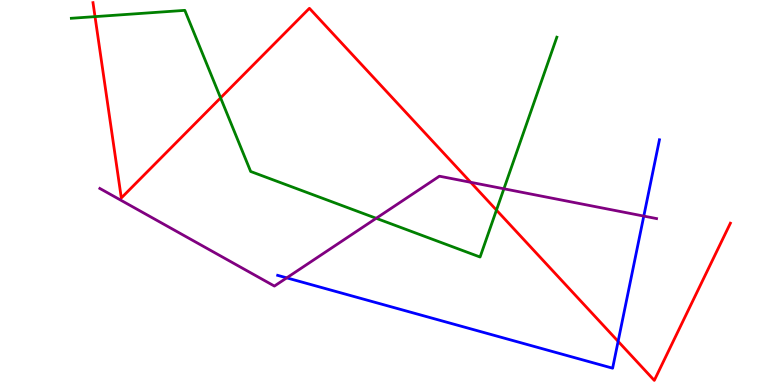[{'lines': ['blue', 'red'], 'intersections': [{'x': 7.98, 'y': 1.13}]}, {'lines': ['green', 'red'], 'intersections': [{'x': 1.23, 'y': 9.57}, {'x': 2.85, 'y': 7.46}, {'x': 6.41, 'y': 4.54}]}, {'lines': ['purple', 'red'], 'intersections': [{'x': 6.07, 'y': 5.26}]}, {'lines': ['blue', 'green'], 'intersections': []}, {'lines': ['blue', 'purple'], 'intersections': [{'x': 3.7, 'y': 2.78}, {'x': 8.31, 'y': 4.39}]}, {'lines': ['green', 'purple'], 'intersections': [{'x': 4.85, 'y': 4.33}, {'x': 6.5, 'y': 5.1}]}]